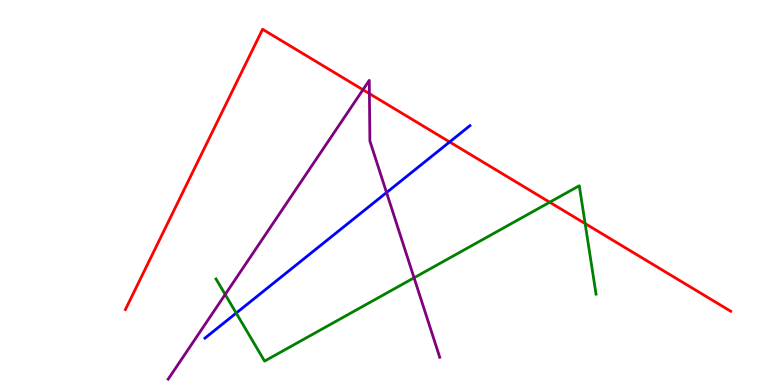[{'lines': ['blue', 'red'], 'intersections': [{'x': 5.8, 'y': 6.31}]}, {'lines': ['green', 'red'], 'intersections': [{'x': 7.09, 'y': 4.75}, {'x': 7.55, 'y': 4.19}]}, {'lines': ['purple', 'red'], 'intersections': [{'x': 4.68, 'y': 7.67}, {'x': 4.77, 'y': 7.57}]}, {'lines': ['blue', 'green'], 'intersections': [{'x': 3.05, 'y': 1.87}]}, {'lines': ['blue', 'purple'], 'intersections': [{'x': 4.99, 'y': 5.0}]}, {'lines': ['green', 'purple'], 'intersections': [{'x': 2.91, 'y': 2.35}, {'x': 5.34, 'y': 2.78}]}]